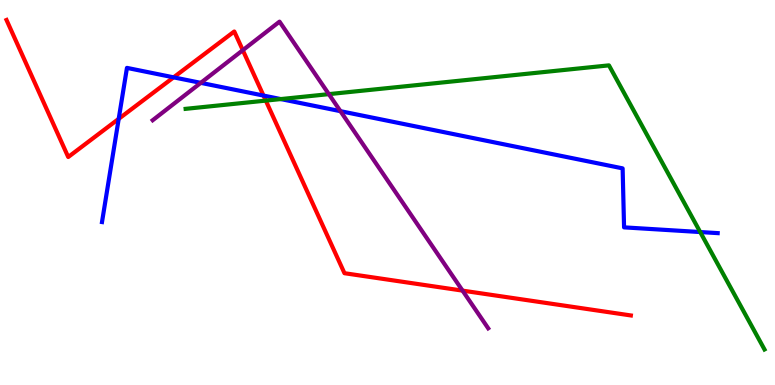[{'lines': ['blue', 'red'], 'intersections': [{'x': 1.53, 'y': 6.91}, {'x': 2.24, 'y': 7.99}, {'x': 3.4, 'y': 7.52}]}, {'lines': ['green', 'red'], 'intersections': [{'x': 3.43, 'y': 7.39}]}, {'lines': ['purple', 'red'], 'intersections': [{'x': 3.13, 'y': 8.7}, {'x': 5.97, 'y': 2.45}]}, {'lines': ['blue', 'green'], 'intersections': [{'x': 3.62, 'y': 7.43}, {'x': 9.04, 'y': 3.97}]}, {'lines': ['blue', 'purple'], 'intersections': [{'x': 2.59, 'y': 7.85}, {'x': 4.39, 'y': 7.11}]}, {'lines': ['green', 'purple'], 'intersections': [{'x': 4.24, 'y': 7.55}]}]